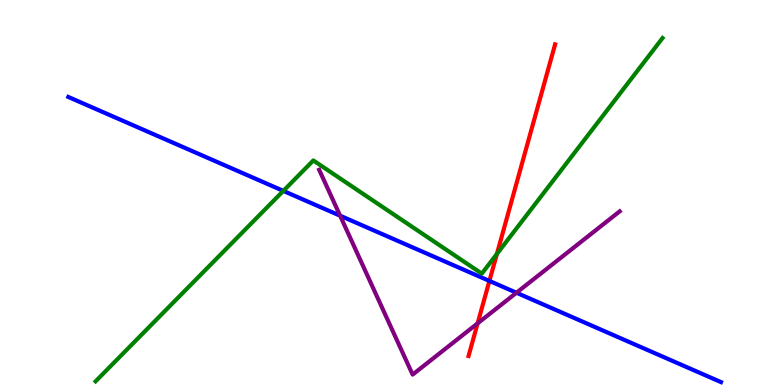[{'lines': ['blue', 'red'], 'intersections': [{'x': 6.31, 'y': 2.7}]}, {'lines': ['green', 'red'], 'intersections': [{'x': 6.41, 'y': 3.4}]}, {'lines': ['purple', 'red'], 'intersections': [{'x': 6.16, 'y': 1.6}]}, {'lines': ['blue', 'green'], 'intersections': [{'x': 3.66, 'y': 5.04}]}, {'lines': ['blue', 'purple'], 'intersections': [{'x': 4.39, 'y': 4.4}, {'x': 6.66, 'y': 2.4}]}, {'lines': ['green', 'purple'], 'intersections': []}]